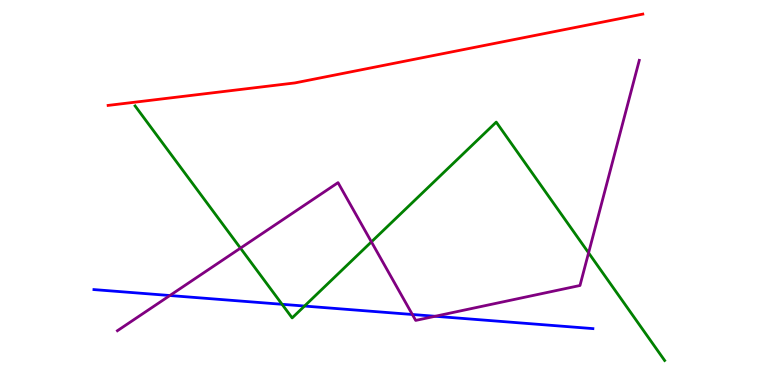[{'lines': ['blue', 'red'], 'intersections': []}, {'lines': ['green', 'red'], 'intersections': []}, {'lines': ['purple', 'red'], 'intersections': []}, {'lines': ['blue', 'green'], 'intersections': [{'x': 3.64, 'y': 2.1}, {'x': 3.93, 'y': 2.05}]}, {'lines': ['blue', 'purple'], 'intersections': [{'x': 2.19, 'y': 2.32}, {'x': 5.32, 'y': 1.83}, {'x': 5.62, 'y': 1.79}]}, {'lines': ['green', 'purple'], 'intersections': [{'x': 3.1, 'y': 3.55}, {'x': 4.79, 'y': 3.72}, {'x': 7.59, 'y': 3.43}]}]